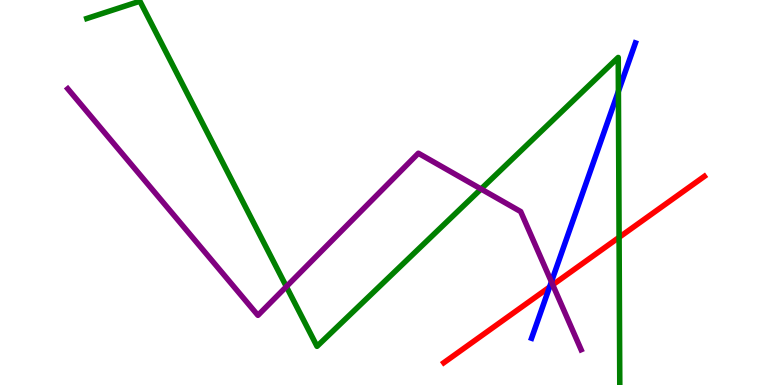[{'lines': ['blue', 'red'], 'intersections': [{'x': 7.09, 'y': 2.54}]}, {'lines': ['green', 'red'], 'intersections': [{'x': 7.99, 'y': 3.84}]}, {'lines': ['purple', 'red'], 'intersections': [{'x': 7.13, 'y': 2.6}]}, {'lines': ['blue', 'green'], 'intersections': [{'x': 7.98, 'y': 7.63}]}, {'lines': ['blue', 'purple'], 'intersections': [{'x': 7.11, 'y': 2.68}]}, {'lines': ['green', 'purple'], 'intersections': [{'x': 3.7, 'y': 2.56}, {'x': 6.21, 'y': 5.09}]}]